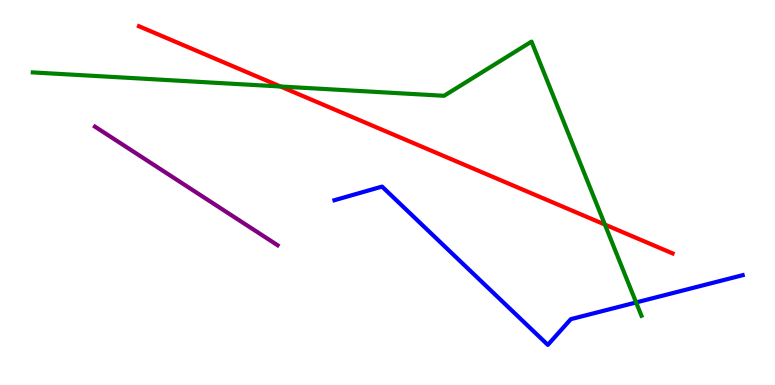[{'lines': ['blue', 'red'], 'intersections': []}, {'lines': ['green', 'red'], 'intersections': [{'x': 3.62, 'y': 7.75}, {'x': 7.8, 'y': 4.17}]}, {'lines': ['purple', 'red'], 'intersections': []}, {'lines': ['blue', 'green'], 'intersections': [{'x': 8.21, 'y': 2.14}]}, {'lines': ['blue', 'purple'], 'intersections': []}, {'lines': ['green', 'purple'], 'intersections': []}]